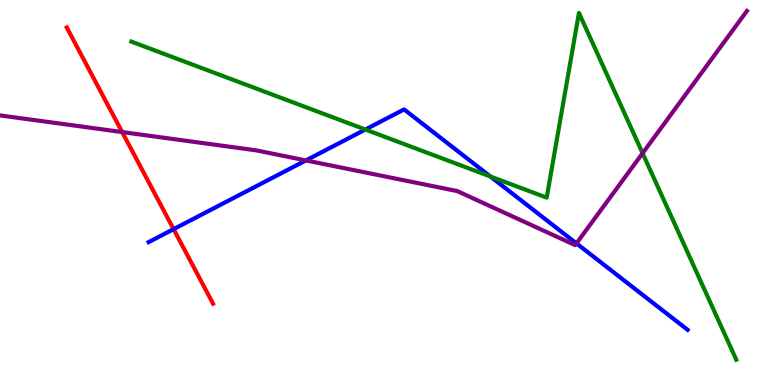[{'lines': ['blue', 'red'], 'intersections': [{'x': 2.24, 'y': 4.05}]}, {'lines': ['green', 'red'], 'intersections': []}, {'lines': ['purple', 'red'], 'intersections': [{'x': 1.58, 'y': 6.57}]}, {'lines': ['blue', 'green'], 'intersections': [{'x': 4.71, 'y': 6.64}, {'x': 6.33, 'y': 5.42}]}, {'lines': ['blue', 'purple'], 'intersections': [{'x': 3.95, 'y': 5.83}, {'x': 7.44, 'y': 3.68}]}, {'lines': ['green', 'purple'], 'intersections': [{'x': 8.29, 'y': 6.02}]}]